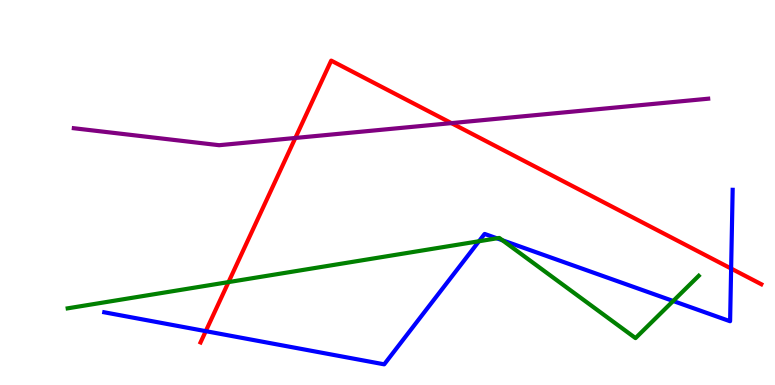[{'lines': ['blue', 'red'], 'intersections': [{'x': 2.66, 'y': 1.4}, {'x': 9.43, 'y': 3.02}]}, {'lines': ['green', 'red'], 'intersections': [{'x': 2.95, 'y': 2.67}]}, {'lines': ['purple', 'red'], 'intersections': [{'x': 3.81, 'y': 6.42}, {'x': 5.82, 'y': 6.8}]}, {'lines': ['blue', 'green'], 'intersections': [{'x': 6.18, 'y': 3.73}, {'x': 6.41, 'y': 3.81}, {'x': 6.48, 'y': 3.76}, {'x': 8.69, 'y': 2.18}]}, {'lines': ['blue', 'purple'], 'intersections': []}, {'lines': ['green', 'purple'], 'intersections': []}]